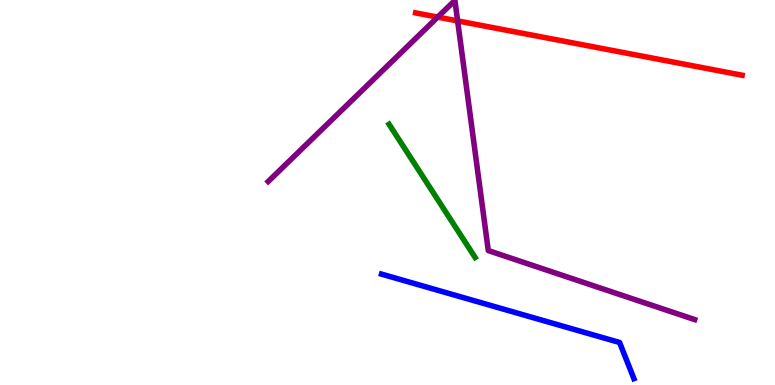[{'lines': ['blue', 'red'], 'intersections': []}, {'lines': ['green', 'red'], 'intersections': []}, {'lines': ['purple', 'red'], 'intersections': [{'x': 5.65, 'y': 9.56}, {'x': 5.9, 'y': 9.46}]}, {'lines': ['blue', 'green'], 'intersections': []}, {'lines': ['blue', 'purple'], 'intersections': []}, {'lines': ['green', 'purple'], 'intersections': []}]